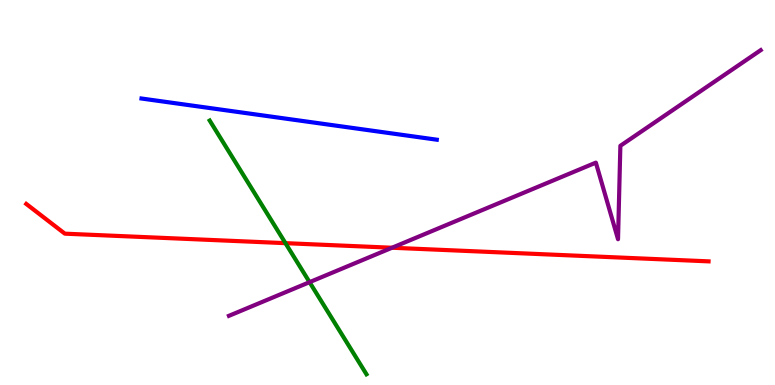[{'lines': ['blue', 'red'], 'intersections': []}, {'lines': ['green', 'red'], 'intersections': [{'x': 3.68, 'y': 3.68}]}, {'lines': ['purple', 'red'], 'intersections': [{'x': 5.06, 'y': 3.57}]}, {'lines': ['blue', 'green'], 'intersections': []}, {'lines': ['blue', 'purple'], 'intersections': []}, {'lines': ['green', 'purple'], 'intersections': [{'x': 3.99, 'y': 2.67}]}]